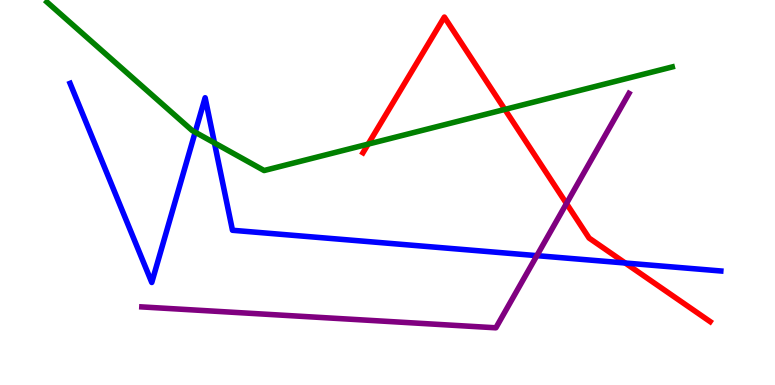[{'lines': ['blue', 'red'], 'intersections': [{'x': 8.07, 'y': 3.17}]}, {'lines': ['green', 'red'], 'intersections': [{'x': 4.75, 'y': 6.26}, {'x': 6.51, 'y': 7.16}]}, {'lines': ['purple', 'red'], 'intersections': [{'x': 7.31, 'y': 4.71}]}, {'lines': ['blue', 'green'], 'intersections': [{'x': 2.52, 'y': 6.57}, {'x': 2.77, 'y': 6.29}]}, {'lines': ['blue', 'purple'], 'intersections': [{'x': 6.93, 'y': 3.36}]}, {'lines': ['green', 'purple'], 'intersections': []}]